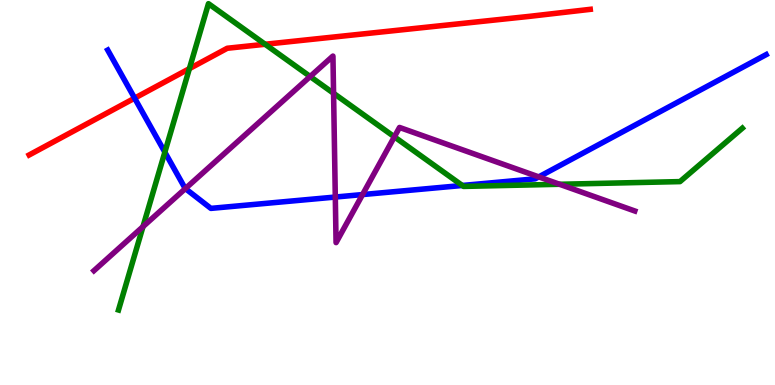[{'lines': ['blue', 'red'], 'intersections': [{'x': 1.74, 'y': 7.45}]}, {'lines': ['green', 'red'], 'intersections': [{'x': 2.44, 'y': 8.22}, {'x': 3.42, 'y': 8.85}]}, {'lines': ['purple', 'red'], 'intersections': []}, {'lines': ['blue', 'green'], 'intersections': [{'x': 2.13, 'y': 6.05}, {'x': 5.97, 'y': 5.18}]}, {'lines': ['blue', 'purple'], 'intersections': [{'x': 2.39, 'y': 5.1}, {'x': 4.33, 'y': 4.88}, {'x': 4.68, 'y': 4.95}, {'x': 6.95, 'y': 5.41}]}, {'lines': ['green', 'purple'], 'intersections': [{'x': 1.84, 'y': 4.11}, {'x': 4.0, 'y': 8.01}, {'x': 4.3, 'y': 7.58}, {'x': 5.09, 'y': 6.45}, {'x': 7.22, 'y': 5.21}]}]